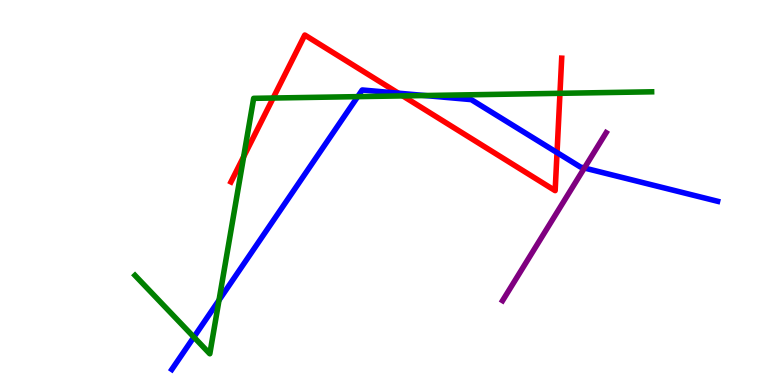[{'lines': ['blue', 'red'], 'intersections': [{'x': 5.14, 'y': 7.58}, {'x': 7.19, 'y': 6.04}]}, {'lines': ['green', 'red'], 'intersections': [{'x': 3.14, 'y': 5.93}, {'x': 3.52, 'y': 7.45}, {'x': 5.2, 'y': 7.51}, {'x': 7.23, 'y': 7.58}]}, {'lines': ['purple', 'red'], 'intersections': []}, {'lines': ['blue', 'green'], 'intersections': [{'x': 2.5, 'y': 1.24}, {'x': 2.83, 'y': 2.2}, {'x': 4.62, 'y': 7.49}, {'x': 5.48, 'y': 7.52}]}, {'lines': ['blue', 'purple'], 'intersections': [{'x': 7.54, 'y': 5.64}]}, {'lines': ['green', 'purple'], 'intersections': []}]